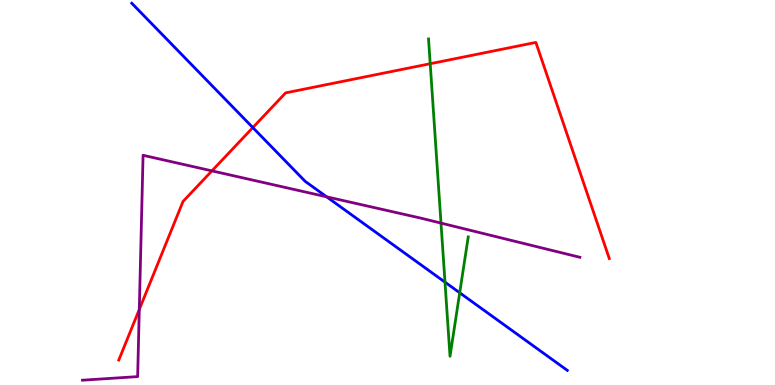[{'lines': ['blue', 'red'], 'intersections': [{'x': 3.26, 'y': 6.69}]}, {'lines': ['green', 'red'], 'intersections': [{'x': 5.55, 'y': 8.34}]}, {'lines': ['purple', 'red'], 'intersections': [{'x': 1.8, 'y': 1.96}, {'x': 2.73, 'y': 5.56}]}, {'lines': ['blue', 'green'], 'intersections': [{'x': 5.74, 'y': 2.67}, {'x': 5.93, 'y': 2.4}]}, {'lines': ['blue', 'purple'], 'intersections': [{'x': 4.21, 'y': 4.89}]}, {'lines': ['green', 'purple'], 'intersections': [{'x': 5.69, 'y': 4.21}]}]